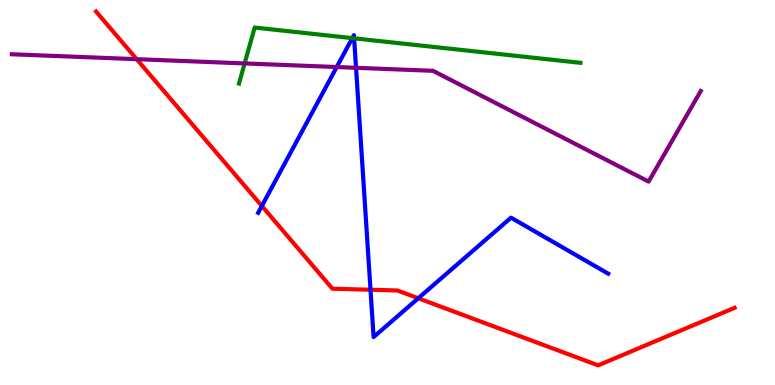[{'lines': ['blue', 'red'], 'intersections': [{'x': 3.38, 'y': 4.65}, {'x': 4.78, 'y': 2.47}, {'x': 5.4, 'y': 2.25}]}, {'lines': ['green', 'red'], 'intersections': []}, {'lines': ['purple', 'red'], 'intersections': [{'x': 1.76, 'y': 8.46}]}, {'lines': ['blue', 'green'], 'intersections': [{'x': 4.55, 'y': 9.01}, {'x': 4.57, 'y': 9.0}]}, {'lines': ['blue', 'purple'], 'intersections': [{'x': 4.34, 'y': 8.26}, {'x': 4.59, 'y': 8.24}]}, {'lines': ['green', 'purple'], 'intersections': [{'x': 3.16, 'y': 8.35}]}]